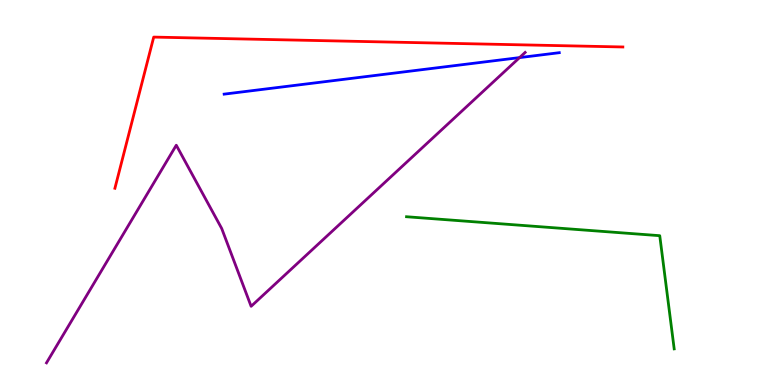[{'lines': ['blue', 'red'], 'intersections': []}, {'lines': ['green', 'red'], 'intersections': []}, {'lines': ['purple', 'red'], 'intersections': []}, {'lines': ['blue', 'green'], 'intersections': []}, {'lines': ['blue', 'purple'], 'intersections': [{'x': 6.7, 'y': 8.5}]}, {'lines': ['green', 'purple'], 'intersections': []}]